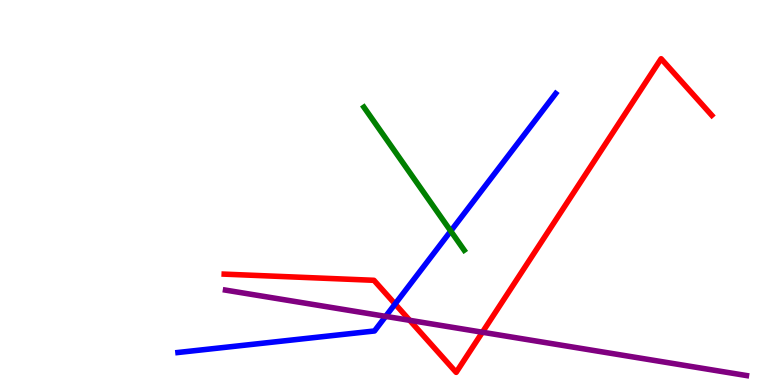[{'lines': ['blue', 'red'], 'intersections': [{'x': 5.1, 'y': 2.1}]}, {'lines': ['green', 'red'], 'intersections': []}, {'lines': ['purple', 'red'], 'intersections': [{'x': 5.29, 'y': 1.68}, {'x': 6.22, 'y': 1.37}]}, {'lines': ['blue', 'green'], 'intersections': [{'x': 5.82, 'y': 4.0}]}, {'lines': ['blue', 'purple'], 'intersections': [{'x': 4.98, 'y': 1.78}]}, {'lines': ['green', 'purple'], 'intersections': []}]